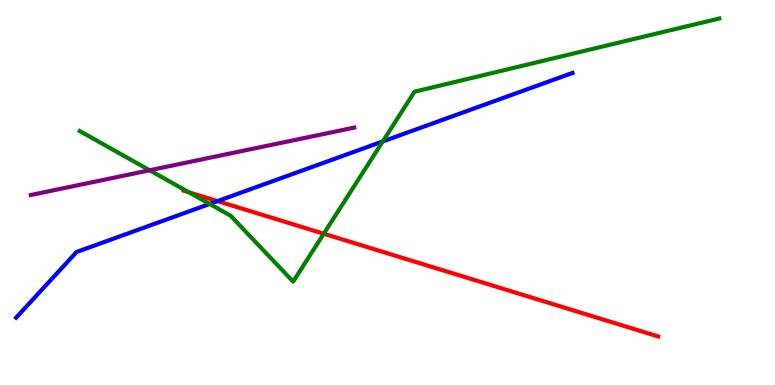[{'lines': ['blue', 'red'], 'intersections': [{'x': 2.81, 'y': 4.78}]}, {'lines': ['green', 'red'], 'intersections': [{'x': 2.44, 'y': 5.0}, {'x': 4.18, 'y': 3.93}]}, {'lines': ['purple', 'red'], 'intersections': []}, {'lines': ['blue', 'green'], 'intersections': [{'x': 2.71, 'y': 4.7}, {'x': 4.94, 'y': 6.33}]}, {'lines': ['blue', 'purple'], 'intersections': []}, {'lines': ['green', 'purple'], 'intersections': [{'x': 1.93, 'y': 5.58}]}]